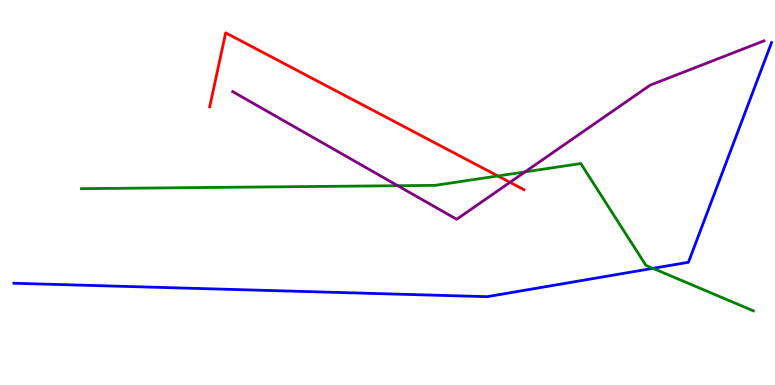[{'lines': ['blue', 'red'], 'intersections': []}, {'lines': ['green', 'red'], 'intersections': [{'x': 6.42, 'y': 5.43}]}, {'lines': ['purple', 'red'], 'intersections': [{'x': 6.58, 'y': 5.26}]}, {'lines': ['blue', 'green'], 'intersections': [{'x': 8.43, 'y': 3.03}]}, {'lines': ['blue', 'purple'], 'intersections': []}, {'lines': ['green', 'purple'], 'intersections': [{'x': 5.13, 'y': 5.18}, {'x': 6.78, 'y': 5.54}]}]